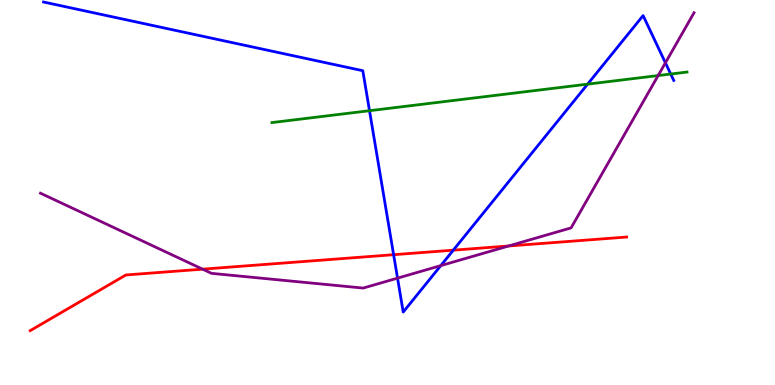[{'lines': ['blue', 'red'], 'intersections': [{'x': 5.08, 'y': 3.38}, {'x': 5.85, 'y': 3.5}]}, {'lines': ['green', 'red'], 'intersections': []}, {'lines': ['purple', 'red'], 'intersections': [{'x': 2.61, 'y': 3.01}, {'x': 6.56, 'y': 3.61}]}, {'lines': ['blue', 'green'], 'intersections': [{'x': 4.77, 'y': 7.12}, {'x': 7.58, 'y': 7.81}, {'x': 8.65, 'y': 8.08}]}, {'lines': ['blue', 'purple'], 'intersections': [{'x': 5.13, 'y': 2.78}, {'x': 5.69, 'y': 3.1}, {'x': 8.59, 'y': 8.37}]}, {'lines': ['green', 'purple'], 'intersections': [{'x': 8.49, 'y': 8.04}]}]